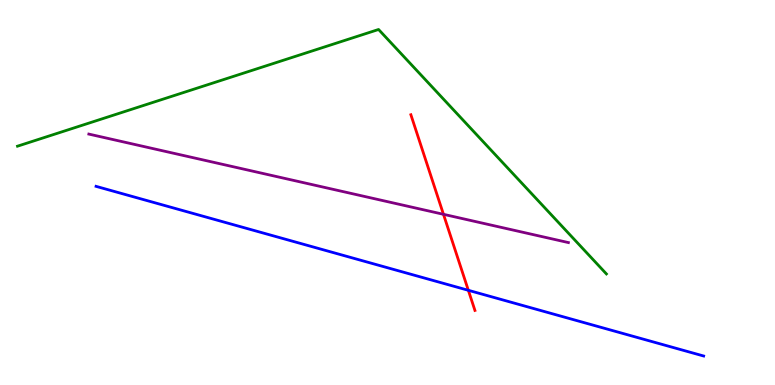[{'lines': ['blue', 'red'], 'intersections': [{'x': 6.04, 'y': 2.46}]}, {'lines': ['green', 'red'], 'intersections': []}, {'lines': ['purple', 'red'], 'intersections': [{'x': 5.72, 'y': 4.43}]}, {'lines': ['blue', 'green'], 'intersections': []}, {'lines': ['blue', 'purple'], 'intersections': []}, {'lines': ['green', 'purple'], 'intersections': []}]